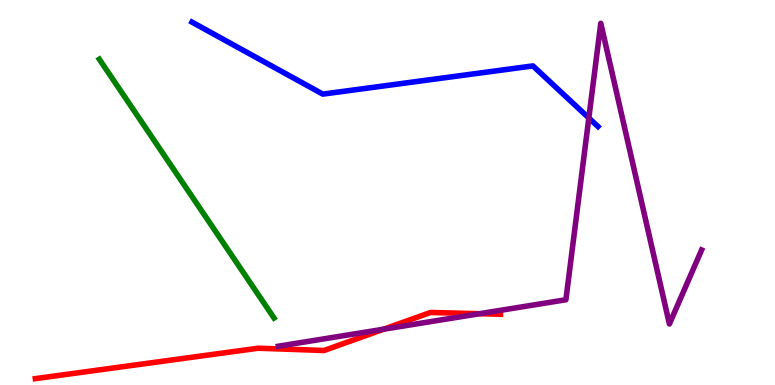[{'lines': ['blue', 'red'], 'intersections': []}, {'lines': ['green', 'red'], 'intersections': []}, {'lines': ['purple', 'red'], 'intersections': [{'x': 4.95, 'y': 1.45}, {'x': 6.19, 'y': 1.85}]}, {'lines': ['blue', 'green'], 'intersections': []}, {'lines': ['blue', 'purple'], 'intersections': [{'x': 7.6, 'y': 6.94}]}, {'lines': ['green', 'purple'], 'intersections': []}]